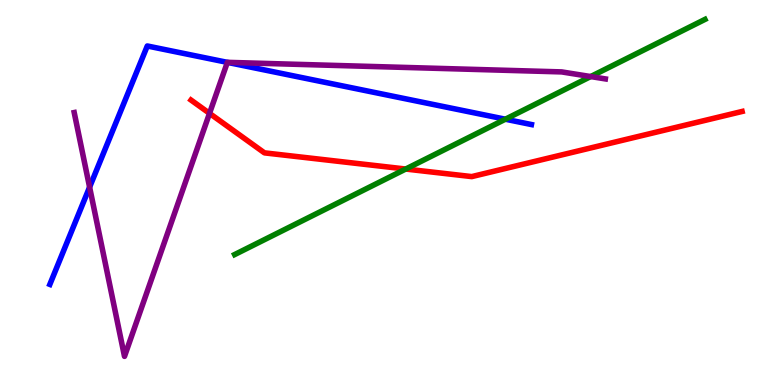[{'lines': ['blue', 'red'], 'intersections': []}, {'lines': ['green', 'red'], 'intersections': [{'x': 5.23, 'y': 5.61}]}, {'lines': ['purple', 'red'], 'intersections': [{'x': 2.7, 'y': 7.06}]}, {'lines': ['blue', 'green'], 'intersections': [{'x': 6.52, 'y': 6.9}]}, {'lines': ['blue', 'purple'], 'intersections': [{'x': 1.16, 'y': 5.14}, {'x': 2.93, 'y': 8.38}]}, {'lines': ['green', 'purple'], 'intersections': [{'x': 7.62, 'y': 8.01}]}]